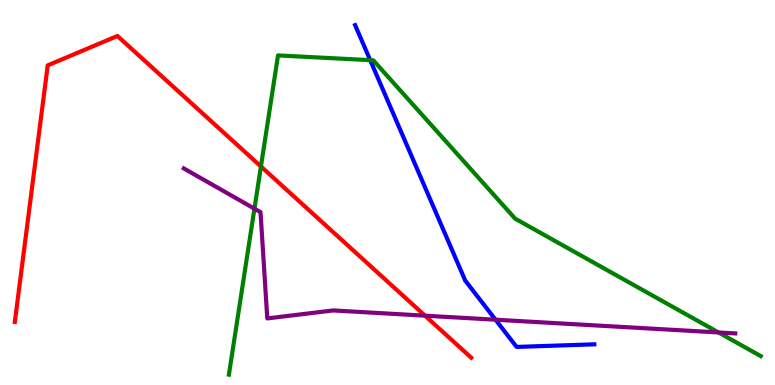[{'lines': ['blue', 'red'], 'intersections': []}, {'lines': ['green', 'red'], 'intersections': [{'x': 3.37, 'y': 5.68}]}, {'lines': ['purple', 'red'], 'intersections': [{'x': 5.48, 'y': 1.8}]}, {'lines': ['blue', 'green'], 'intersections': [{'x': 4.78, 'y': 8.44}]}, {'lines': ['blue', 'purple'], 'intersections': [{'x': 6.39, 'y': 1.7}]}, {'lines': ['green', 'purple'], 'intersections': [{'x': 3.28, 'y': 4.58}, {'x': 9.27, 'y': 1.36}]}]